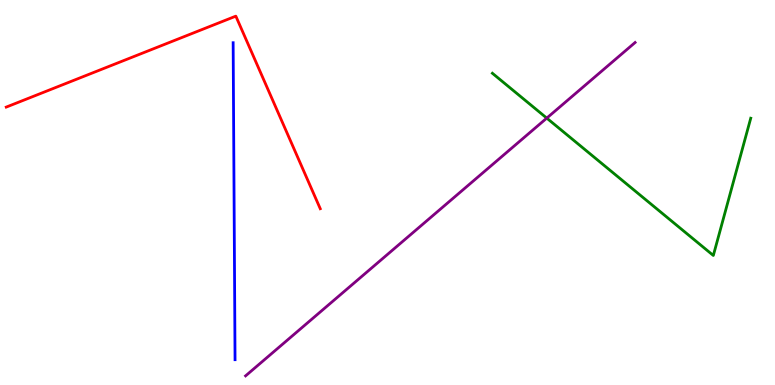[{'lines': ['blue', 'red'], 'intersections': []}, {'lines': ['green', 'red'], 'intersections': []}, {'lines': ['purple', 'red'], 'intersections': []}, {'lines': ['blue', 'green'], 'intersections': []}, {'lines': ['blue', 'purple'], 'intersections': []}, {'lines': ['green', 'purple'], 'intersections': [{'x': 7.06, 'y': 6.93}]}]